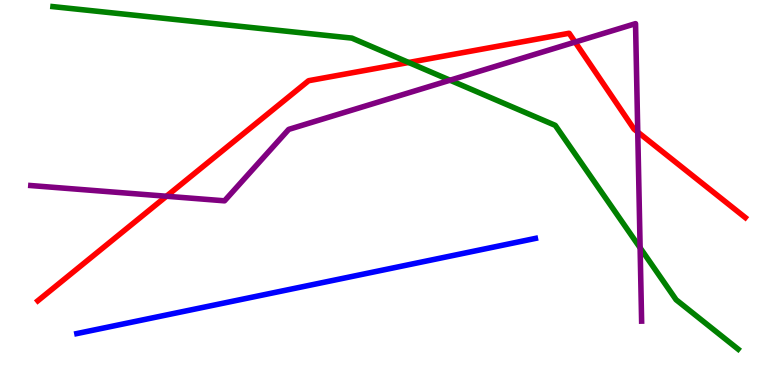[{'lines': ['blue', 'red'], 'intersections': []}, {'lines': ['green', 'red'], 'intersections': [{'x': 5.27, 'y': 8.38}]}, {'lines': ['purple', 'red'], 'intersections': [{'x': 2.15, 'y': 4.9}, {'x': 7.42, 'y': 8.91}, {'x': 8.23, 'y': 6.57}]}, {'lines': ['blue', 'green'], 'intersections': []}, {'lines': ['blue', 'purple'], 'intersections': []}, {'lines': ['green', 'purple'], 'intersections': [{'x': 5.81, 'y': 7.92}, {'x': 8.26, 'y': 3.56}]}]